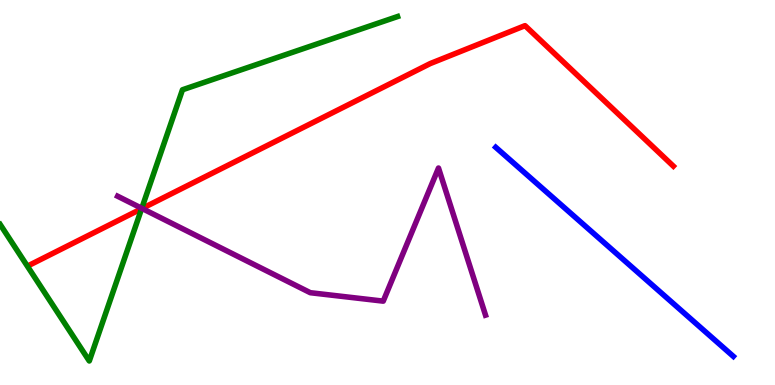[{'lines': ['blue', 'red'], 'intersections': []}, {'lines': ['green', 'red'], 'intersections': [{'x': 1.83, 'y': 4.58}]}, {'lines': ['purple', 'red'], 'intersections': [{'x': 1.83, 'y': 4.59}]}, {'lines': ['blue', 'green'], 'intersections': []}, {'lines': ['blue', 'purple'], 'intersections': []}, {'lines': ['green', 'purple'], 'intersections': [{'x': 1.83, 'y': 4.59}]}]